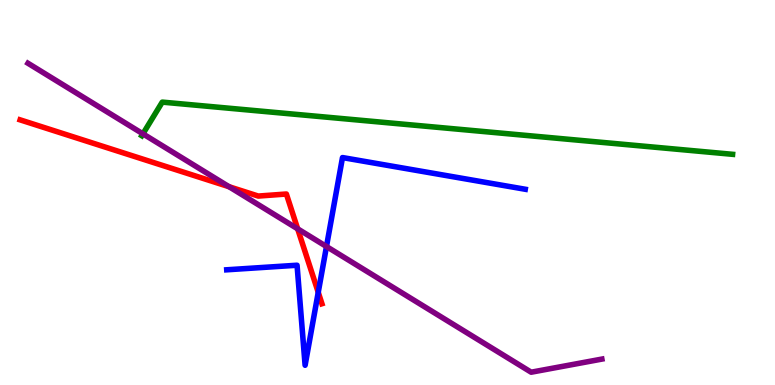[{'lines': ['blue', 'red'], 'intersections': [{'x': 4.11, 'y': 2.41}]}, {'lines': ['green', 'red'], 'intersections': []}, {'lines': ['purple', 'red'], 'intersections': [{'x': 2.96, 'y': 5.15}, {'x': 3.84, 'y': 4.06}]}, {'lines': ['blue', 'green'], 'intersections': []}, {'lines': ['blue', 'purple'], 'intersections': [{'x': 4.21, 'y': 3.6}]}, {'lines': ['green', 'purple'], 'intersections': [{'x': 1.84, 'y': 6.52}]}]